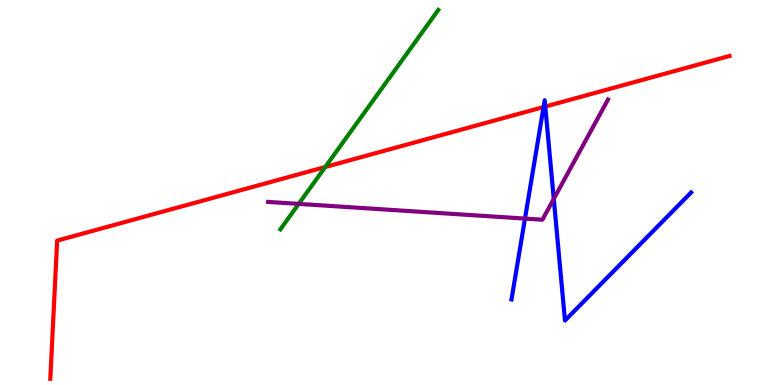[{'lines': ['blue', 'red'], 'intersections': [{'x': 7.01, 'y': 7.22}, {'x': 7.04, 'y': 7.23}]}, {'lines': ['green', 'red'], 'intersections': [{'x': 4.2, 'y': 5.66}]}, {'lines': ['purple', 'red'], 'intersections': []}, {'lines': ['blue', 'green'], 'intersections': []}, {'lines': ['blue', 'purple'], 'intersections': [{'x': 6.77, 'y': 4.32}, {'x': 7.15, 'y': 4.83}]}, {'lines': ['green', 'purple'], 'intersections': [{'x': 3.85, 'y': 4.7}]}]